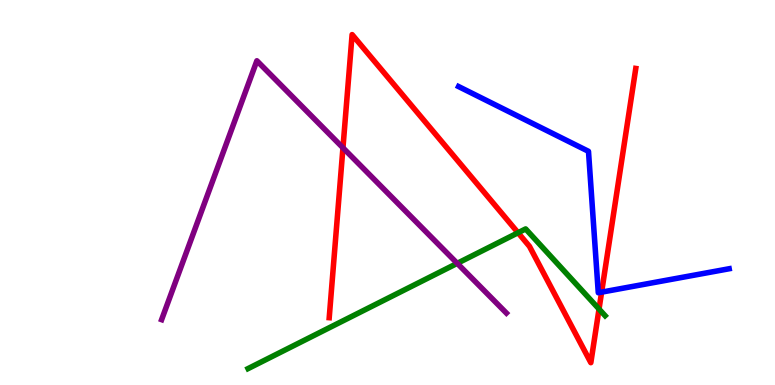[{'lines': ['blue', 'red'], 'intersections': [{'x': 7.76, 'y': 2.41}]}, {'lines': ['green', 'red'], 'intersections': [{'x': 6.68, 'y': 3.95}, {'x': 7.73, 'y': 1.97}]}, {'lines': ['purple', 'red'], 'intersections': [{'x': 4.43, 'y': 6.16}]}, {'lines': ['blue', 'green'], 'intersections': []}, {'lines': ['blue', 'purple'], 'intersections': []}, {'lines': ['green', 'purple'], 'intersections': [{'x': 5.9, 'y': 3.16}]}]